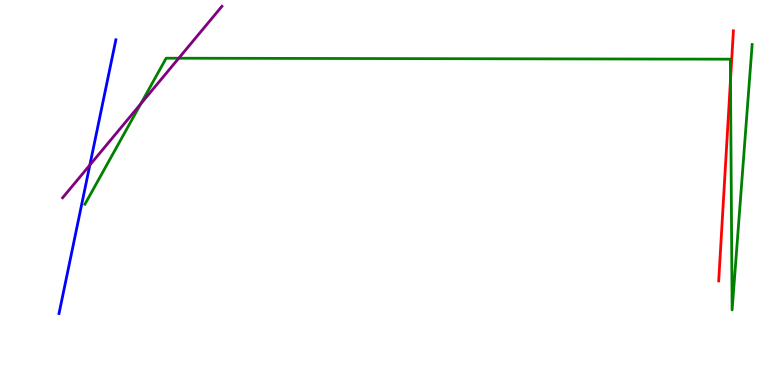[{'lines': ['blue', 'red'], 'intersections': []}, {'lines': ['green', 'red'], 'intersections': [{'x': 9.43, 'y': 7.92}]}, {'lines': ['purple', 'red'], 'intersections': []}, {'lines': ['blue', 'green'], 'intersections': []}, {'lines': ['blue', 'purple'], 'intersections': [{'x': 1.16, 'y': 5.71}]}, {'lines': ['green', 'purple'], 'intersections': [{'x': 1.82, 'y': 7.3}, {'x': 2.31, 'y': 8.49}]}]